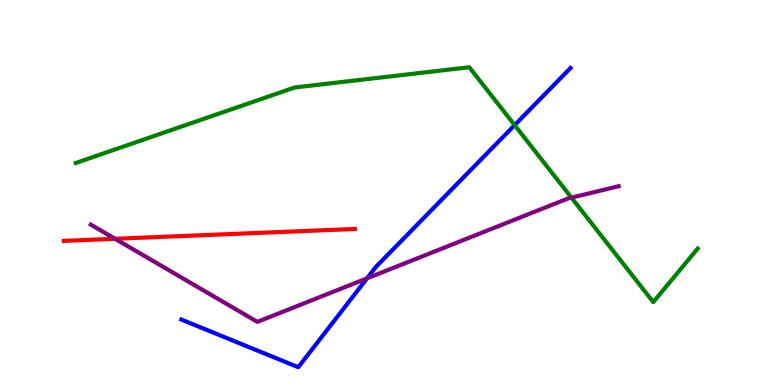[{'lines': ['blue', 'red'], 'intersections': []}, {'lines': ['green', 'red'], 'intersections': []}, {'lines': ['purple', 'red'], 'intersections': [{'x': 1.48, 'y': 3.8}]}, {'lines': ['blue', 'green'], 'intersections': [{'x': 6.64, 'y': 6.75}]}, {'lines': ['blue', 'purple'], 'intersections': [{'x': 4.74, 'y': 2.77}]}, {'lines': ['green', 'purple'], 'intersections': [{'x': 7.37, 'y': 4.87}]}]